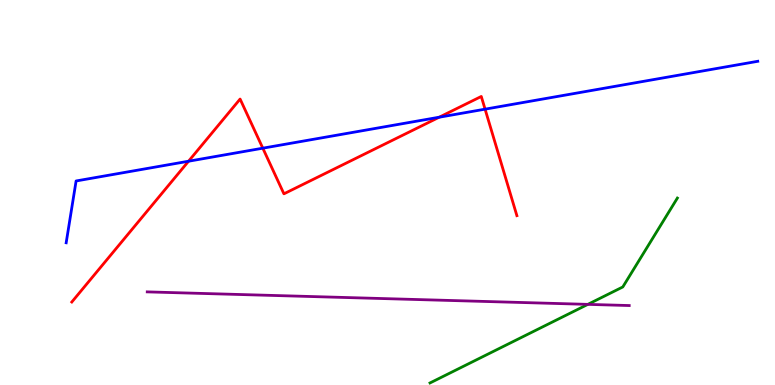[{'lines': ['blue', 'red'], 'intersections': [{'x': 2.43, 'y': 5.81}, {'x': 3.39, 'y': 6.15}, {'x': 5.67, 'y': 6.96}, {'x': 6.26, 'y': 7.16}]}, {'lines': ['green', 'red'], 'intersections': []}, {'lines': ['purple', 'red'], 'intersections': []}, {'lines': ['blue', 'green'], 'intersections': []}, {'lines': ['blue', 'purple'], 'intersections': []}, {'lines': ['green', 'purple'], 'intersections': [{'x': 7.58, 'y': 2.09}]}]